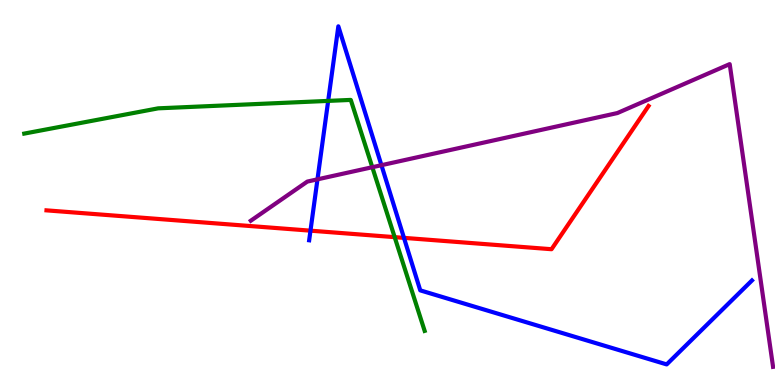[{'lines': ['blue', 'red'], 'intersections': [{'x': 4.01, 'y': 4.01}, {'x': 5.21, 'y': 3.82}]}, {'lines': ['green', 'red'], 'intersections': [{'x': 5.09, 'y': 3.84}]}, {'lines': ['purple', 'red'], 'intersections': []}, {'lines': ['blue', 'green'], 'intersections': [{'x': 4.23, 'y': 7.38}]}, {'lines': ['blue', 'purple'], 'intersections': [{'x': 4.1, 'y': 5.34}, {'x': 4.92, 'y': 5.71}]}, {'lines': ['green', 'purple'], 'intersections': [{'x': 4.8, 'y': 5.66}]}]